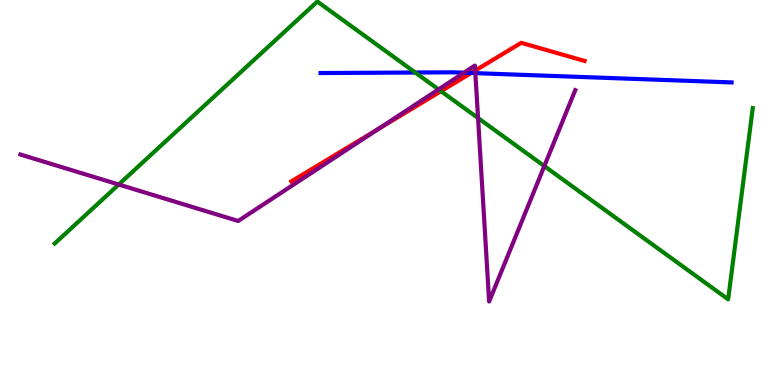[{'lines': ['blue', 'red'], 'intersections': [{'x': 6.08, 'y': 8.1}]}, {'lines': ['green', 'red'], 'intersections': [{'x': 5.69, 'y': 7.63}]}, {'lines': ['purple', 'red'], 'intersections': [{'x': 4.88, 'y': 6.65}, {'x': 6.13, 'y': 8.17}]}, {'lines': ['blue', 'green'], 'intersections': [{'x': 5.36, 'y': 8.12}]}, {'lines': ['blue', 'purple'], 'intersections': [{'x': 5.99, 'y': 8.11}, {'x': 6.13, 'y': 8.1}]}, {'lines': ['green', 'purple'], 'intersections': [{'x': 1.53, 'y': 5.21}, {'x': 5.66, 'y': 7.68}, {'x': 6.17, 'y': 6.93}, {'x': 7.02, 'y': 5.69}]}]